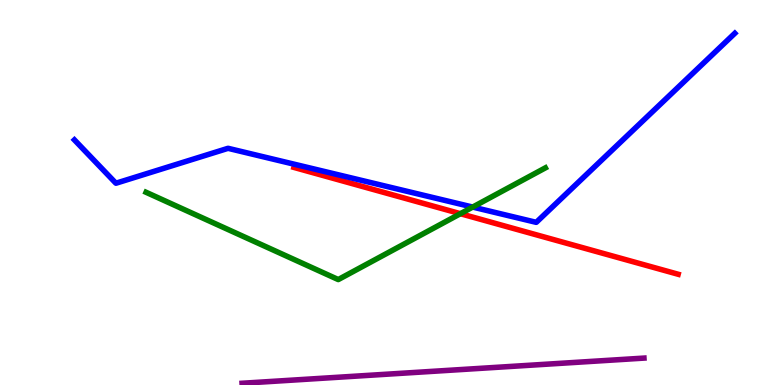[{'lines': ['blue', 'red'], 'intersections': []}, {'lines': ['green', 'red'], 'intersections': [{'x': 5.94, 'y': 4.45}]}, {'lines': ['purple', 'red'], 'intersections': []}, {'lines': ['blue', 'green'], 'intersections': [{'x': 6.1, 'y': 4.62}]}, {'lines': ['blue', 'purple'], 'intersections': []}, {'lines': ['green', 'purple'], 'intersections': []}]